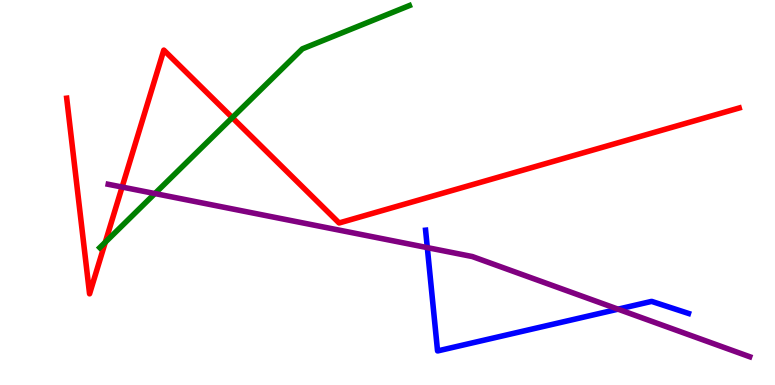[{'lines': ['blue', 'red'], 'intersections': []}, {'lines': ['green', 'red'], 'intersections': [{'x': 1.36, 'y': 3.71}, {'x': 3.0, 'y': 6.94}]}, {'lines': ['purple', 'red'], 'intersections': [{'x': 1.58, 'y': 5.14}]}, {'lines': ['blue', 'green'], 'intersections': []}, {'lines': ['blue', 'purple'], 'intersections': [{'x': 5.51, 'y': 3.57}, {'x': 7.97, 'y': 1.97}]}, {'lines': ['green', 'purple'], 'intersections': [{'x': 2.0, 'y': 4.97}]}]